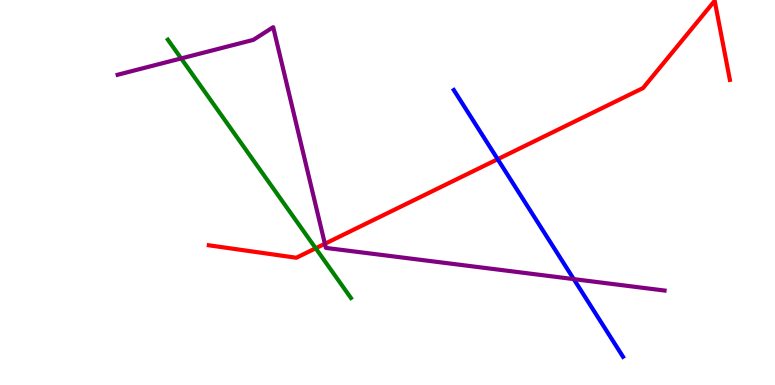[{'lines': ['blue', 'red'], 'intersections': [{'x': 6.42, 'y': 5.86}]}, {'lines': ['green', 'red'], 'intersections': [{'x': 4.07, 'y': 3.55}]}, {'lines': ['purple', 'red'], 'intersections': [{'x': 4.19, 'y': 3.67}]}, {'lines': ['blue', 'green'], 'intersections': []}, {'lines': ['blue', 'purple'], 'intersections': [{'x': 7.4, 'y': 2.75}]}, {'lines': ['green', 'purple'], 'intersections': [{'x': 2.34, 'y': 8.48}]}]